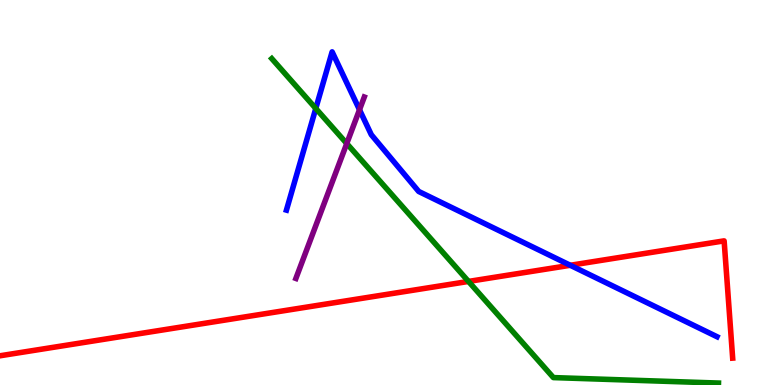[{'lines': ['blue', 'red'], 'intersections': [{'x': 7.36, 'y': 3.11}]}, {'lines': ['green', 'red'], 'intersections': [{'x': 6.05, 'y': 2.69}]}, {'lines': ['purple', 'red'], 'intersections': []}, {'lines': ['blue', 'green'], 'intersections': [{'x': 4.07, 'y': 7.18}]}, {'lines': ['blue', 'purple'], 'intersections': [{'x': 4.64, 'y': 7.15}]}, {'lines': ['green', 'purple'], 'intersections': [{'x': 4.47, 'y': 6.27}]}]